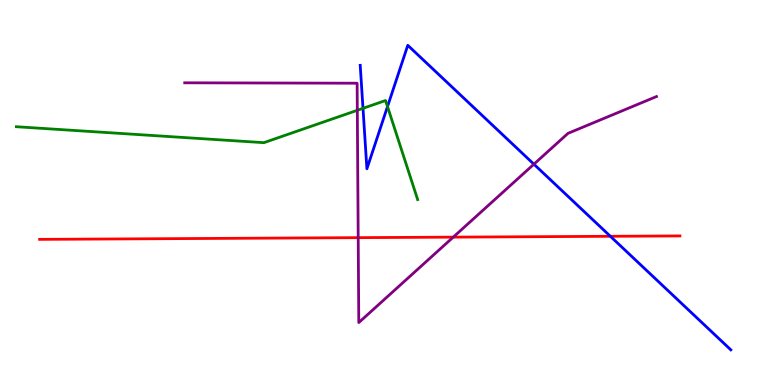[{'lines': ['blue', 'red'], 'intersections': [{'x': 7.88, 'y': 3.86}]}, {'lines': ['green', 'red'], 'intersections': []}, {'lines': ['purple', 'red'], 'intersections': [{'x': 4.62, 'y': 3.83}, {'x': 5.85, 'y': 3.84}]}, {'lines': ['blue', 'green'], 'intersections': [{'x': 4.68, 'y': 7.19}, {'x': 5.0, 'y': 7.23}]}, {'lines': ['blue', 'purple'], 'intersections': [{'x': 6.89, 'y': 5.74}]}, {'lines': ['green', 'purple'], 'intersections': [{'x': 4.61, 'y': 7.14}]}]